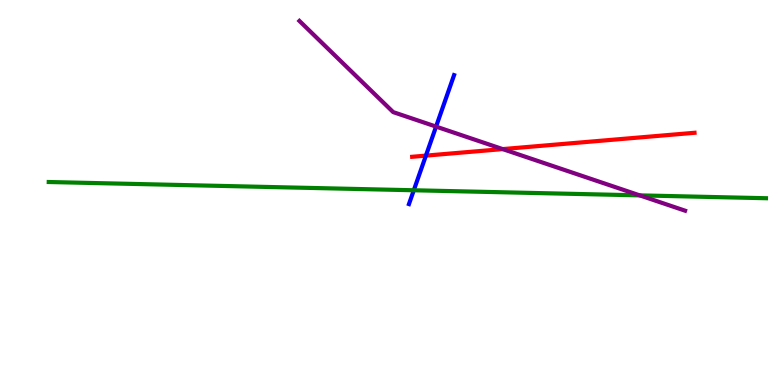[{'lines': ['blue', 'red'], 'intersections': [{'x': 5.5, 'y': 5.96}]}, {'lines': ['green', 'red'], 'intersections': []}, {'lines': ['purple', 'red'], 'intersections': [{'x': 6.49, 'y': 6.13}]}, {'lines': ['blue', 'green'], 'intersections': [{'x': 5.34, 'y': 5.06}]}, {'lines': ['blue', 'purple'], 'intersections': [{'x': 5.63, 'y': 6.71}]}, {'lines': ['green', 'purple'], 'intersections': [{'x': 8.25, 'y': 4.93}]}]